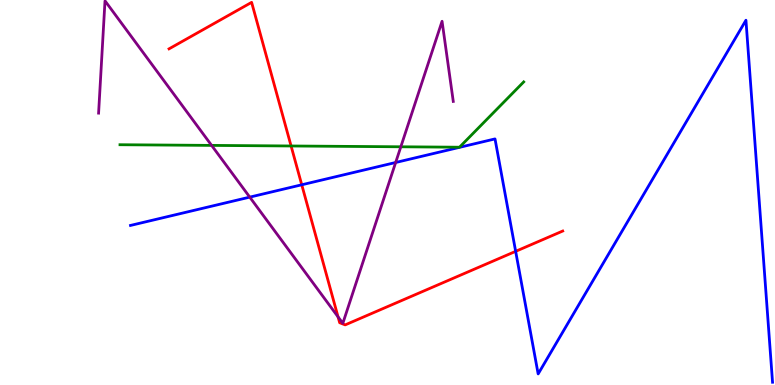[{'lines': ['blue', 'red'], 'intersections': [{'x': 3.89, 'y': 5.2}, {'x': 6.65, 'y': 3.47}]}, {'lines': ['green', 'red'], 'intersections': [{'x': 3.76, 'y': 6.21}]}, {'lines': ['purple', 'red'], 'intersections': [{'x': 4.36, 'y': 1.77}]}, {'lines': ['blue', 'green'], 'intersections': []}, {'lines': ['blue', 'purple'], 'intersections': [{'x': 3.22, 'y': 4.88}, {'x': 5.11, 'y': 5.78}]}, {'lines': ['green', 'purple'], 'intersections': [{'x': 2.73, 'y': 6.22}, {'x': 5.17, 'y': 6.19}]}]